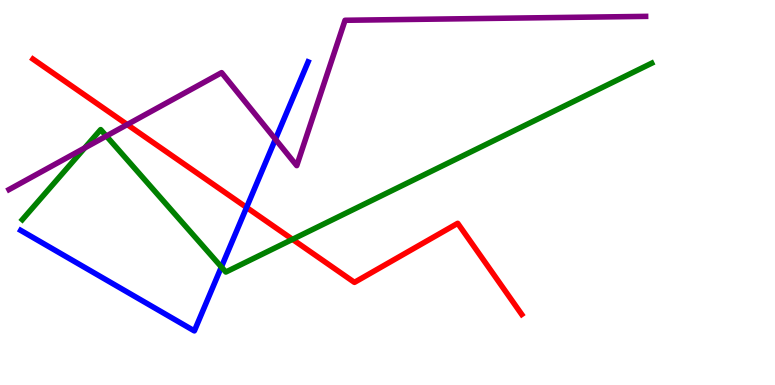[{'lines': ['blue', 'red'], 'intersections': [{'x': 3.18, 'y': 4.61}]}, {'lines': ['green', 'red'], 'intersections': [{'x': 3.77, 'y': 3.78}]}, {'lines': ['purple', 'red'], 'intersections': [{'x': 1.64, 'y': 6.76}]}, {'lines': ['blue', 'green'], 'intersections': [{'x': 2.86, 'y': 3.07}]}, {'lines': ['blue', 'purple'], 'intersections': [{'x': 3.55, 'y': 6.38}]}, {'lines': ['green', 'purple'], 'intersections': [{'x': 1.09, 'y': 6.16}, {'x': 1.37, 'y': 6.47}]}]